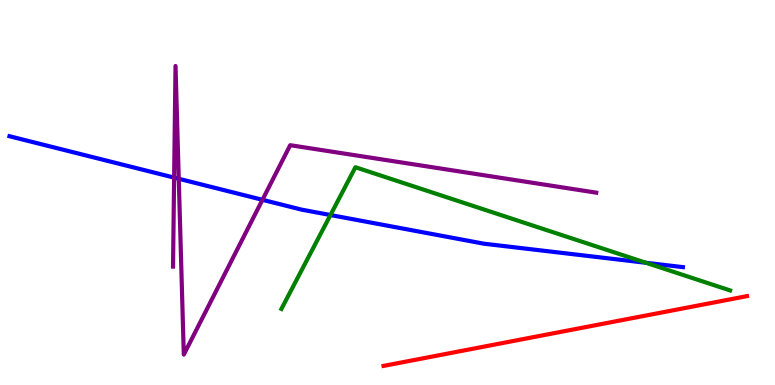[{'lines': ['blue', 'red'], 'intersections': []}, {'lines': ['green', 'red'], 'intersections': []}, {'lines': ['purple', 'red'], 'intersections': []}, {'lines': ['blue', 'green'], 'intersections': [{'x': 4.26, 'y': 4.41}, {'x': 8.34, 'y': 3.17}]}, {'lines': ['blue', 'purple'], 'intersections': [{'x': 2.25, 'y': 5.39}, {'x': 2.31, 'y': 5.36}, {'x': 3.39, 'y': 4.81}]}, {'lines': ['green', 'purple'], 'intersections': []}]